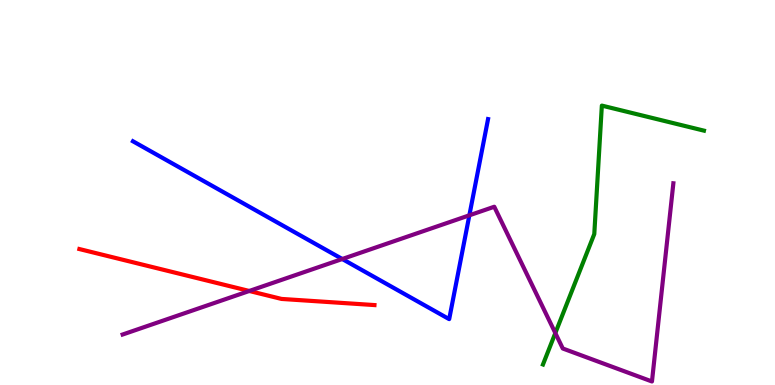[{'lines': ['blue', 'red'], 'intersections': []}, {'lines': ['green', 'red'], 'intersections': []}, {'lines': ['purple', 'red'], 'intersections': [{'x': 3.22, 'y': 2.44}]}, {'lines': ['blue', 'green'], 'intersections': []}, {'lines': ['blue', 'purple'], 'intersections': [{'x': 4.42, 'y': 3.27}, {'x': 6.06, 'y': 4.41}]}, {'lines': ['green', 'purple'], 'intersections': [{'x': 7.17, 'y': 1.35}]}]